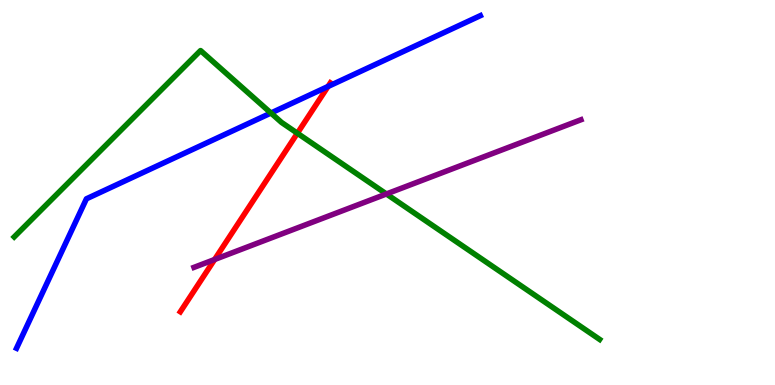[{'lines': ['blue', 'red'], 'intersections': [{'x': 4.23, 'y': 7.75}]}, {'lines': ['green', 'red'], 'intersections': [{'x': 3.84, 'y': 6.54}]}, {'lines': ['purple', 'red'], 'intersections': [{'x': 2.77, 'y': 3.26}]}, {'lines': ['blue', 'green'], 'intersections': [{'x': 3.5, 'y': 7.06}]}, {'lines': ['blue', 'purple'], 'intersections': []}, {'lines': ['green', 'purple'], 'intersections': [{'x': 4.99, 'y': 4.96}]}]